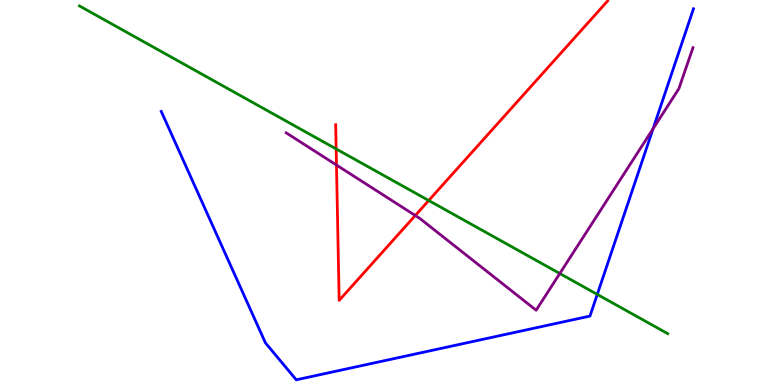[{'lines': ['blue', 'red'], 'intersections': []}, {'lines': ['green', 'red'], 'intersections': [{'x': 4.34, 'y': 6.13}, {'x': 5.53, 'y': 4.79}]}, {'lines': ['purple', 'red'], 'intersections': [{'x': 4.34, 'y': 5.71}, {'x': 5.36, 'y': 4.4}]}, {'lines': ['blue', 'green'], 'intersections': [{'x': 7.71, 'y': 2.35}]}, {'lines': ['blue', 'purple'], 'intersections': [{'x': 8.43, 'y': 6.66}]}, {'lines': ['green', 'purple'], 'intersections': [{'x': 7.22, 'y': 2.9}]}]